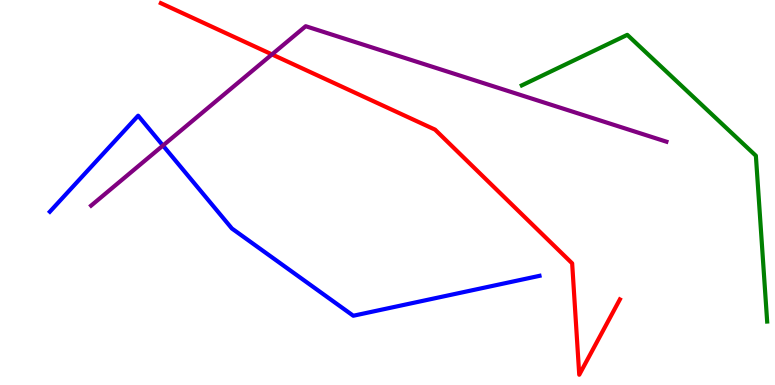[{'lines': ['blue', 'red'], 'intersections': []}, {'lines': ['green', 'red'], 'intersections': []}, {'lines': ['purple', 'red'], 'intersections': [{'x': 3.51, 'y': 8.59}]}, {'lines': ['blue', 'green'], 'intersections': []}, {'lines': ['blue', 'purple'], 'intersections': [{'x': 2.1, 'y': 6.22}]}, {'lines': ['green', 'purple'], 'intersections': []}]